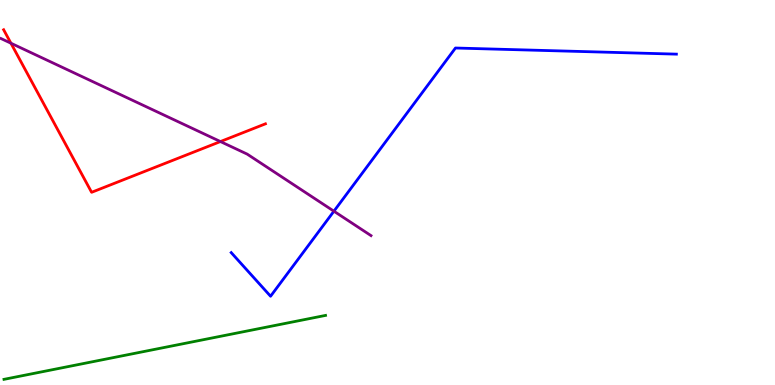[{'lines': ['blue', 'red'], 'intersections': []}, {'lines': ['green', 'red'], 'intersections': []}, {'lines': ['purple', 'red'], 'intersections': [{'x': 0.141, 'y': 8.88}, {'x': 2.84, 'y': 6.32}]}, {'lines': ['blue', 'green'], 'intersections': []}, {'lines': ['blue', 'purple'], 'intersections': [{'x': 4.31, 'y': 4.51}]}, {'lines': ['green', 'purple'], 'intersections': []}]